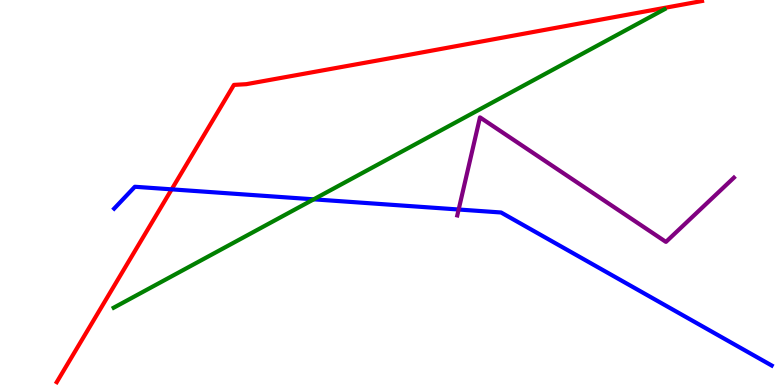[{'lines': ['blue', 'red'], 'intersections': [{'x': 2.21, 'y': 5.08}]}, {'lines': ['green', 'red'], 'intersections': []}, {'lines': ['purple', 'red'], 'intersections': []}, {'lines': ['blue', 'green'], 'intersections': [{'x': 4.05, 'y': 4.82}]}, {'lines': ['blue', 'purple'], 'intersections': [{'x': 5.92, 'y': 4.56}]}, {'lines': ['green', 'purple'], 'intersections': []}]